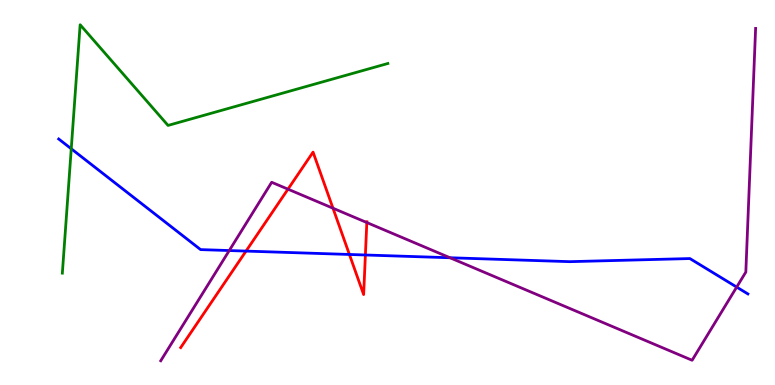[{'lines': ['blue', 'red'], 'intersections': [{'x': 3.17, 'y': 3.48}, {'x': 4.51, 'y': 3.39}, {'x': 4.71, 'y': 3.38}]}, {'lines': ['green', 'red'], 'intersections': []}, {'lines': ['purple', 'red'], 'intersections': [{'x': 3.72, 'y': 5.09}, {'x': 4.3, 'y': 4.59}, {'x': 4.73, 'y': 4.22}]}, {'lines': ['blue', 'green'], 'intersections': [{'x': 0.919, 'y': 6.14}]}, {'lines': ['blue', 'purple'], 'intersections': [{'x': 2.96, 'y': 3.49}, {'x': 5.81, 'y': 3.31}, {'x': 9.51, 'y': 2.54}]}, {'lines': ['green', 'purple'], 'intersections': []}]